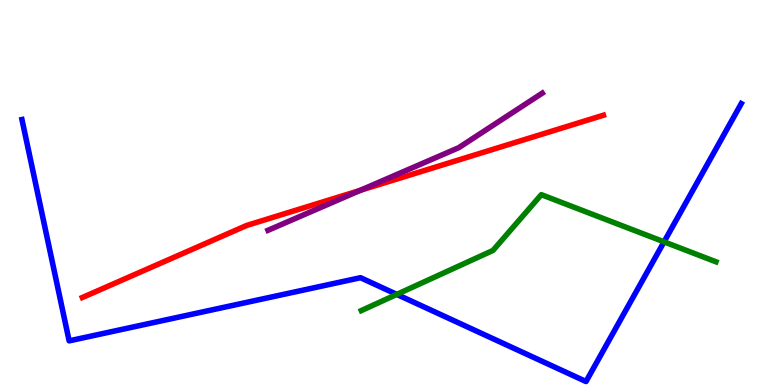[{'lines': ['blue', 'red'], 'intersections': []}, {'lines': ['green', 'red'], 'intersections': []}, {'lines': ['purple', 'red'], 'intersections': [{'x': 4.65, 'y': 5.06}]}, {'lines': ['blue', 'green'], 'intersections': [{'x': 5.12, 'y': 2.35}, {'x': 8.57, 'y': 3.72}]}, {'lines': ['blue', 'purple'], 'intersections': []}, {'lines': ['green', 'purple'], 'intersections': []}]